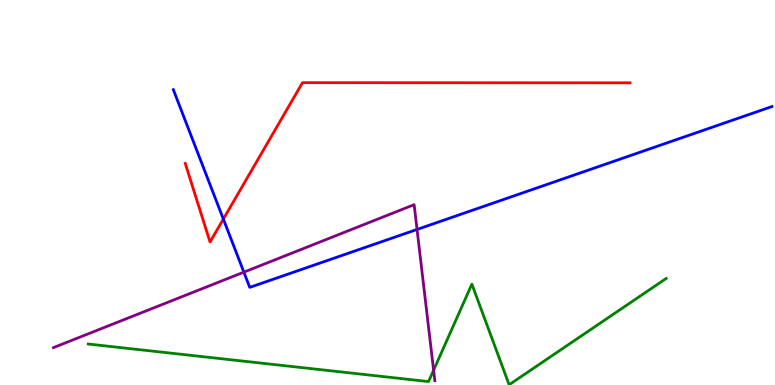[{'lines': ['blue', 'red'], 'intersections': [{'x': 2.88, 'y': 4.31}]}, {'lines': ['green', 'red'], 'intersections': []}, {'lines': ['purple', 'red'], 'intersections': []}, {'lines': ['blue', 'green'], 'intersections': []}, {'lines': ['blue', 'purple'], 'intersections': [{'x': 3.15, 'y': 2.93}, {'x': 5.38, 'y': 4.04}]}, {'lines': ['green', 'purple'], 'intersections': [{'x': 5.59, 'y': 0.384}]}]